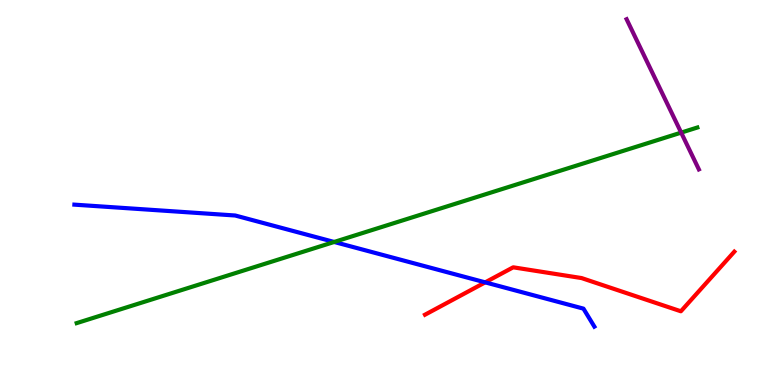[{'lines': ['blue', 'red'], 'intersections': [{'x': 6.26, 'y': 2.67}]}, {'lines': ['green', 'red'], 'intersections': []}, {'lines': ['purple', 'red'], 'intersections': []}, {'lines': ['blue', 'green'], 'intersections': [{'x': 4.31, 'y': 3.72}]}, {'lines': ['blue', 'purple'], 'intersections': []}, {'lines': ['green', 'purple'], 'intersections': [{'x': 8.79, 'y': 6.56}]}]